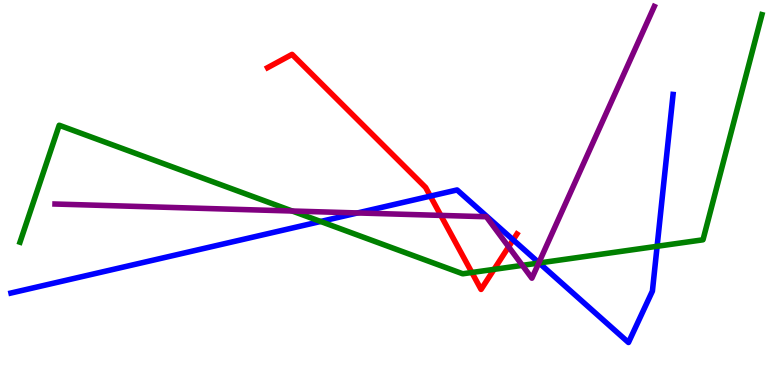[{'lines': ['blue', 'red'], 'intersections': [{'x': 5.55, 'y': 4.91}, {'x': 6.62, 'y': 3.77}]}, {'lines': ['green', 'red'], 'intersections': [{'x': 6.09, 'y': 2.92}, {'x': 6.37, 'y': 3.0}]}, {'lines': ['purple', 'red'], 'intersections': [{'x': 5.69, 'y': 4.41}, {'x': 6.56, 'y': 3.59}]}, {'lines': ['blue', 'green'], 'intersections': [{'x': 4.14, 'y': 4.25}, {'x': 6.96, 'y': 3.17}, {'x': 8.48, 'y': 3.6}]}, {'lines': ['blue', 'purple'], 'intersections': [{'x': 4.61, 'y': 4.47}, {'x': 6.95, 'y': 3.18}]}, {'lines': ['green', 'purple'], 'intersections': [{'x': 3.77, 'y': 4.52}, {'x': 6.74, 'y': 3.11}, {'x': 6.95, 'y': 3.17}]}]